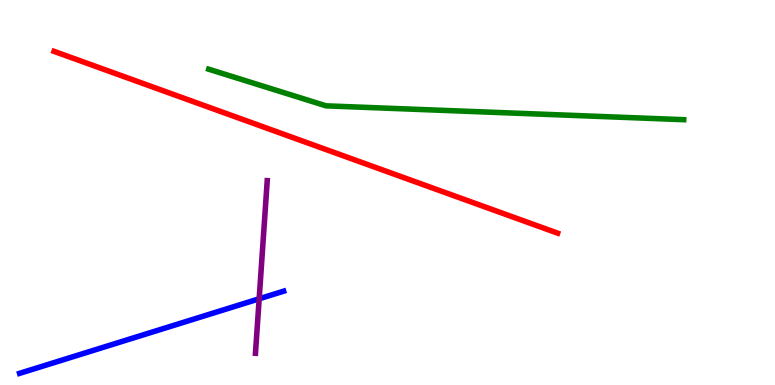[{'lines': ['blue', 'red'], 'intersections': []}, {'lines': ['green', 'red'], 'intersections': []}, {'lines': ['purple', 'red'], 'intersections': []}, {'lines': ['blue', 'green'], 'intersections': []}, {'lines': ['blue', 'purple'], 'intersections': [{'x': 3.34, 'y': 2.24}]}, {'lines': ['green', 'purple'], 'intersections': []}]